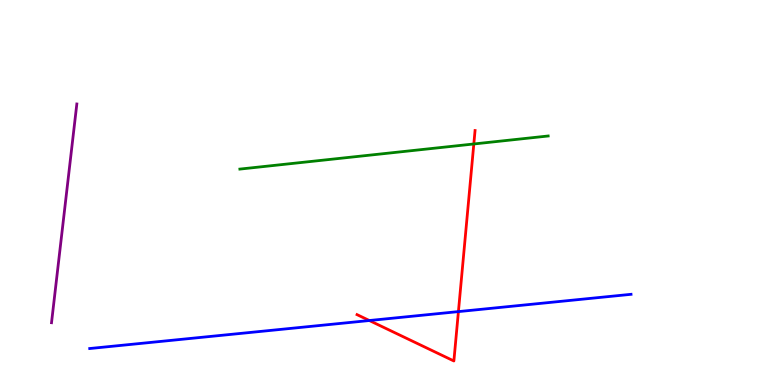[{'lines': ['blue', 'red'], 'intersections': [{'x': 4.77, 'y': 1.67}, {'x': 5.92, 'y': 1.91}]}, {'lines': ['green', 'red'], 'intersections': [{'x': 6.11, 'y': 6.26}]}, {'lines': ['purple', 'red'], 'intersections': []}, {'lines': ['blue', 'green'], 'intersections': []}, {'lines': ['blue', 'purple'], 'intersections': []}, {'lines': ['green', 'purple'], 'intersections': []}]